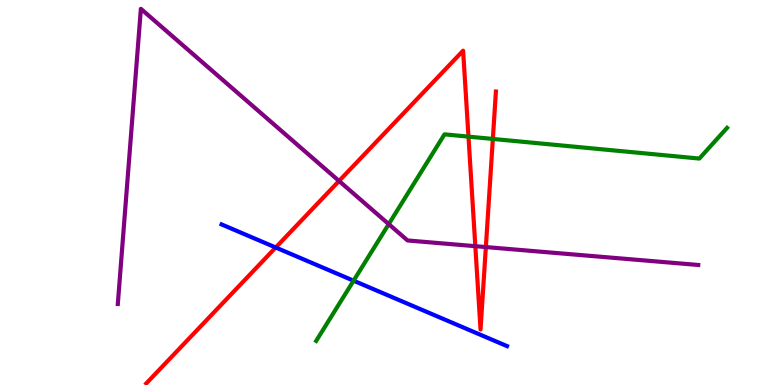[{'lines': ['blue', 'red'], 'intersections': [{'x': 3.56, 'y': 3.57}]}, {'lines': ['green', 'red'], 'intersections': [{'x': 6.04, 'y': 6.45}, {'x': 6.36, 'y': 6.39}]}, {'lines': ['purple', 'red'], 'intersections': [{'x': 4.37, 'y': 5.3}, {'x': 6.13, 'y': 3.61}, {'x': 6.27, 'y': 3.58}]}, {'lines': ['blue', 'green'], 'intersections': [{'x': 4.56, 'y': 2.71}]}, {'lines': ['blue', 'purple'], 'intersections': []}, {'lines': ['green', 'purple'], 'intersections': [{'x': 5.02, 'y': 4.18}]}]